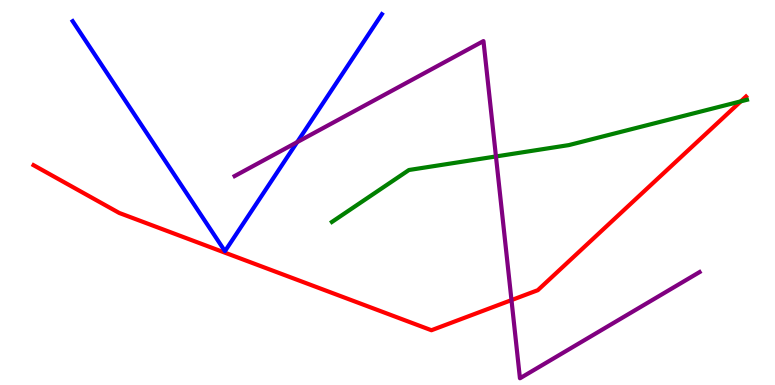[{'lines': ['blue', 'red'], 'intersections': []}, {'lines': ['green', 'red'], 'intersections': [{'x': 9.56, 'y': 7.37}]}, {'lines': ['purple', 'red'], 'intersections': [{'x': 6.6, 'y': 2.21}]}, {'lines': ['blue', 'green'], 'intersections': []}, {'lines': ['blue', 'purple'], 'intersections': [{'x': 3.83, 'y': 6.31}]}, {'lines': ['green', 'purple'], 'intersections': [{'x': 6.4, 'y': 5.94}]}]